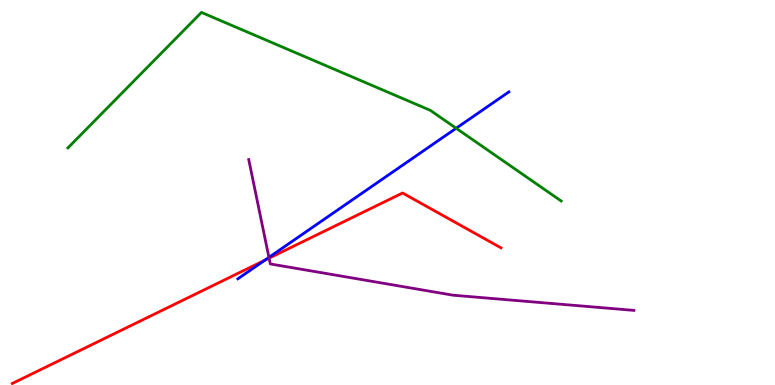[{'lines': ['blue', 'red'], 'intersections': [{'x': 3.42, 'y': 3.24}]}, {'lines': ['green', 'red'], 'intersections': []}, {'lines': ['purple', 'red'], 'intersections': [{'x': 3.47, 'y': 3.29}]}, {'lines': ['blue', 'green'], 'intersections': [{'x': 5.89, 'y': 6.67}]}, {'lines': ['blue', 'purple'], 'intersections': [{'x': 3.47, 'y': 3.31}]}, {'lines': ['green', 'purple'], 'intersections': []}]